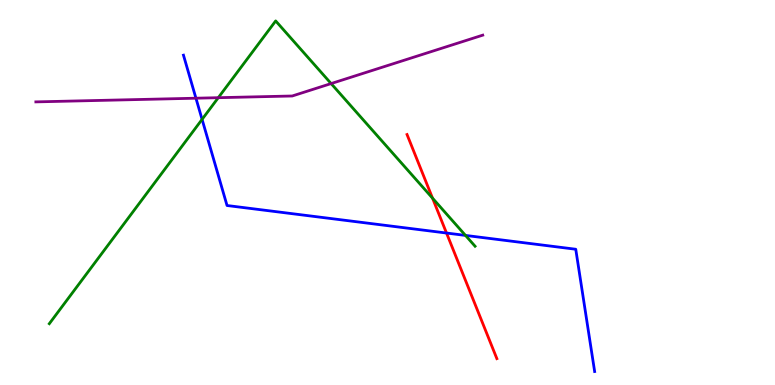[{'lines': ['blue', 'red'], 'intersections': [{'x': 5.76, 'y': 3.95}]}, {'lines': ['green', 'red'], 'intersections': [{'x': 5.58, 'y': 4.85}]}, {'lines': ['purple', 'red'], 'intersections': []}, {'lines': ['blue', 'green'], 'intersections': [{'x': 2.61, 'y': 6.9}, {'x': 6.01, 'y': 3.89}]}, {'lines': ['blue', 'purple'], 'intersections': [{'x': 2.53, 'y': 7.45}]}, {'lines': ['green', 'purple'], 'intersections': [{'x': 2.82, 'y': 7.46}, {'x': 4.27, 'y': 7.83}]}]